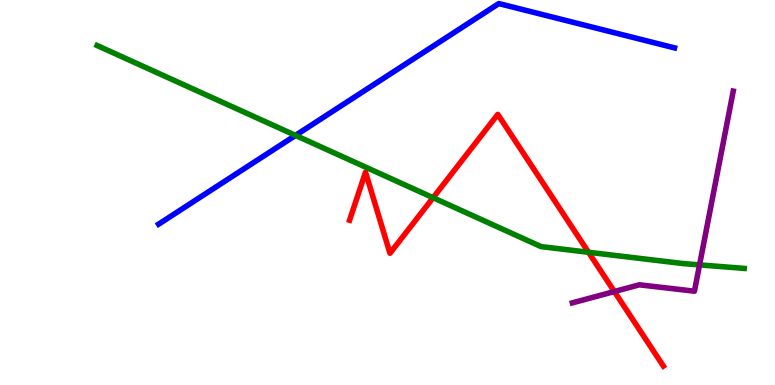[{'lines': ['blue', 'red'], 'intersections': []}, {'lines': ['green', 'red'], 'intersections': [{'x': 5.59, 'y': 4.86}, {'x': 7.59, 'y': 3.45}]}, {'lines': ['purple', 'red'], 'intersections': [{'x': 7.93, 'y': 2.43}]}, {'lines': ['blue', 'green'], 'intersections': [{'x': 3.81, 'y': 6.48}]}, {'lines': ['blue', 'purple'], 'intersections': []}, {'lines': ['green', 'purple'], 'intersections': [{'x': 9.03, 'y': 3.12}]}]